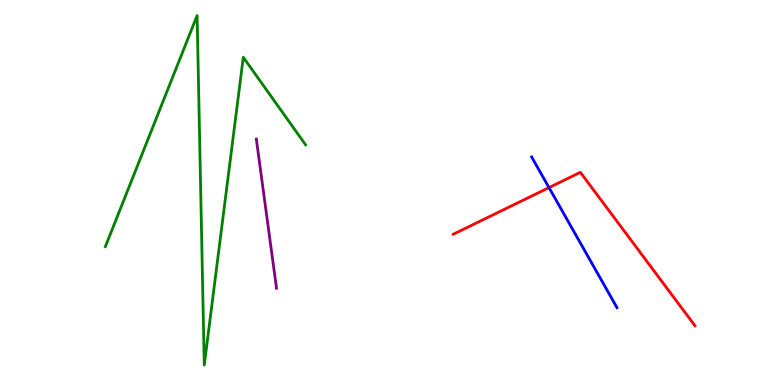[{'lines': ['blue', 'red'], 'intersections': [{'x': 7.08, 'y': 5.13}]}, {'lines': ['green', 'red'], 'intersections': []}, {'lines': ['purple', 'red'], 'intersections': []}, {'lines': ['blue', 'green'], 'intersections': []}, {'lines': ['blue', 'purple'], 'intersections': []}, {'lines': ['green', 'purple'], 'intersections': []}]